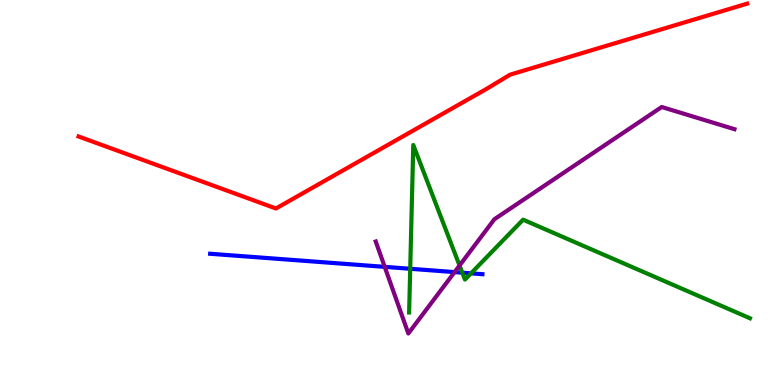[{'lines': ['blue', 'red'], 'intersections': []}, {'lines': ['green', 'red'], 'intersections': []}, {'lines': ['purple', 'red'], 'intersections': []}, {'lines': ['blue', 'green'], 'intersections': [{'x': 5.29, 'y': 3.02}, {'x': 5.97, 'y': 2.92}, {'x': 6.08, 'y': 2.9}]}, {'lines': ['blue', 'purple'], 'intersections': [{'x': 4.96, 'y': 3.07}, {'x': 5.87, 'y': 2.93}]}, {'lines': ['green', 'purple'], 'intersections': [{'x': 5.93, 'y': 3.1}]}]